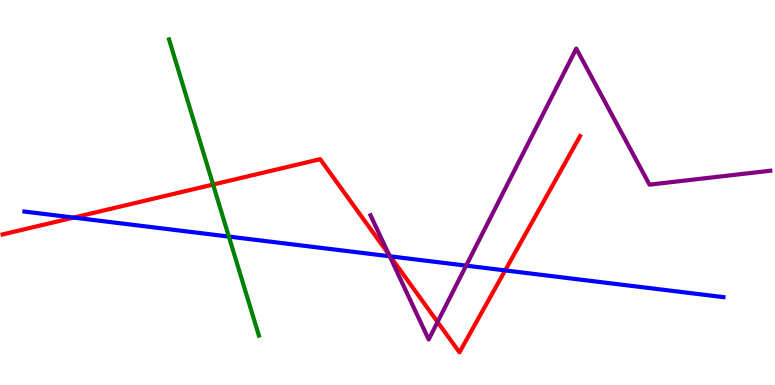[{'lines': ['blue', 'red'], 'intersections': [{'x': 0.951, 'y': 4.35}, {'x': 5.04, 'y': 3.34}, {'x': 6.52, 'y': 2.98}]}, {'lines': ['green', 'red'], 'intersections': [{'x': 2.75, 'y': 5.21}]}, {'lines': ['purple', 'red'], 'intersections': [{'x': 5.02, 'y': 3.39}, {'x': 5.65, 'y': 1.64}]}, {'lines': ['blue', 'green'], 'intersections': [{'x': 2.95, 'y': 3.86}]}, {'lines': ['blue', 'purple'], 'intersections': [{'x': 5.03, 'y': 3.34}, {'x': 6.01, 'y': 3.1}]}, {'lines': ['green', 'purple'], 'intersections': []}]